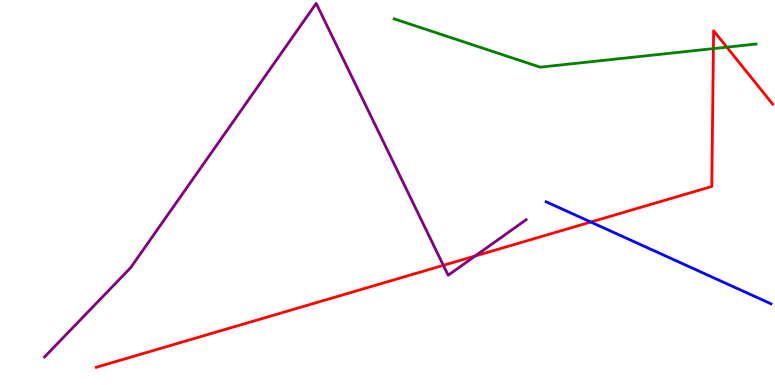[{'lines': ['blue', 'red'], 'intersections': [{'x': 7.62, 'y': 4.23}]}, {'lines': ['green', 'red'], 'intersections': [{'x': 9.21, 'y': 8.74}, {'x': 9.38, 'y': 8.78}]}, {'lines': ['purple', 'red'], 'intersections': [{'x': 5.72, 'y': 3.11}, {'x': 6.13, 'y': 3.35}]}, {'lines': ['blue', 'green'], 'intersections': []}, {'lines': ['blue', 'purple'], 'intersections': []}, {'lines': ['green', 'purple'], 'intersections': []}]